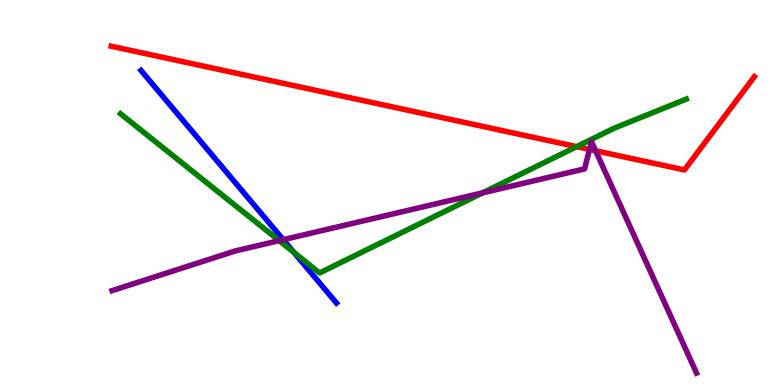[{'lines': ['blue', 'red'], 'intersections': []}, {'lines': ['green', 'red'], 'intersections': [{'x': 7.44, 'y': 6.19}]}, {'lines': ['purple', 'red'], 'intersections': [{'x': 7.61, 'y': 6.12}, {'x': 7.68, 'y': 6.08}]}, {'lines': ['blue', 'green'], 'intersections': [{'x': 3.79, 'y': 3.44}]}, {'lines': ['blue', 'purple'], 'intersections': [{'x': 3.65, 'y': 3.77}]}, {'lines': ['green', 'purple'], 'intersections': [{'x': 3.6, 'y': 3.75}, {'x': 6.23, 'y': 4.99}]}]